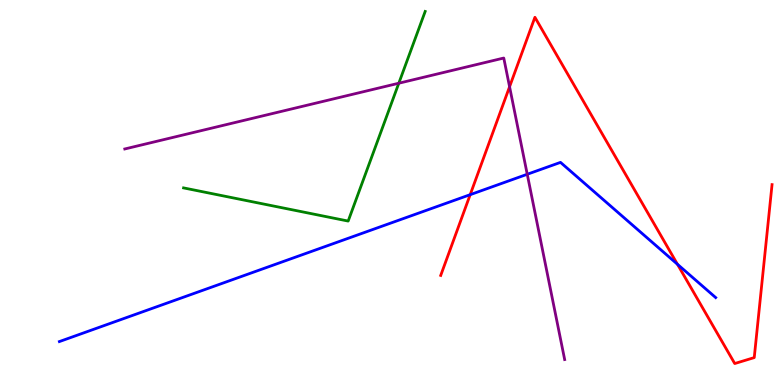[{'lines': ['blue', 'red'], 'intersections': [{'x': 6.07, 'y': 4.94}, {'x': 8.74, 'y': 3.14}]}, {'lines': ['green', 'red'], 'intersections': []}, {'lines': ['purple', 'red'], 'intersections': [{'x': 6.58, 'y': 7.75}]}, {'lines': ['blue', 'green'], 'intersections': []}, {'lines': ['blue', 'purple'], 'intersections': [{'x': 6.8, 'y': 5.47}]}, {'lines': ['green', 'purple'], 'intersections': [{'x': 5.15, 'y': 7.84}]}]